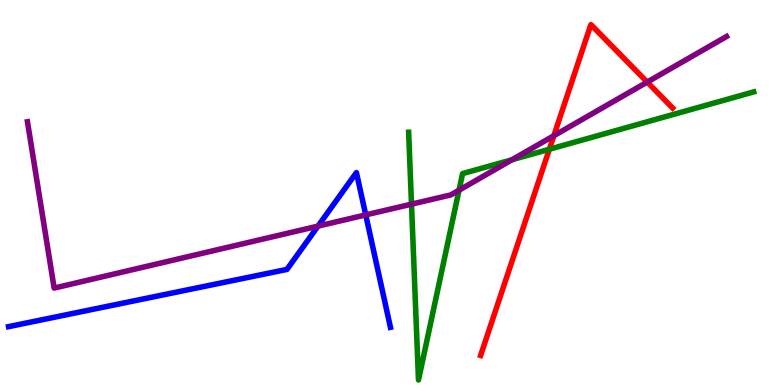[{'lines': ['blue', 'red'], 'intersections': []}, {'lines': ['green', 'red'], 'intersections': [{'x': 7.09, 'y': 6.12}]}, {'lines': ['purple', 'red'], 'intersections': [{'x': 7.15, 'y': 6.48}, {'x': 8.35, 'y': 7.87}]}, {'lines': ['blue', 'green'], 'intersections': []}, {'lines': ['blue', 'purple'], 'intersections': [{'x': 4.1, 'y': 4.13}, {'x': 4.72, 'y': 4.42}]}, {'lines': ['green', 'purple'], 'intersections': [{'x': 5.31, 'y': 4.7}, {'x': 5.92, 'y': 5.06}, {'x': 6.61, 'y': 5.85}]}]